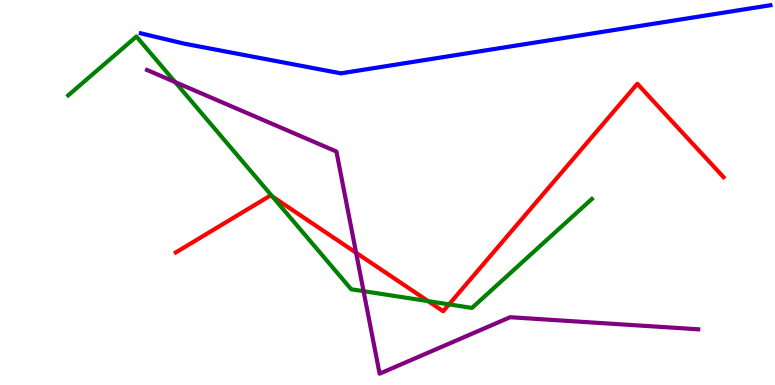[{'lines': ['blue', 'red'], 'intersections': []}, {'lines': ['green', 'red'], 'intersections': [{'x': 3.51, 'y': 4.9}, {'x': 5.52, 'y': 2.18}, {'x': 5.79, 'y': 2.09}]}, {'lines': ['purple', 'red'], 'intersections': [{'x': 4.59, 'y': 3.43}]}, {'lines': ['blue', 'green'], 'intersections': []}, {'lines': ['blue', 'purple'], 'intersections': []}, {'lines': ['green', 'purple'], 'intersections': [{'x': 2.26, 'y': 7.87}, {'x': 4.69, 'y': 2.44}]}]